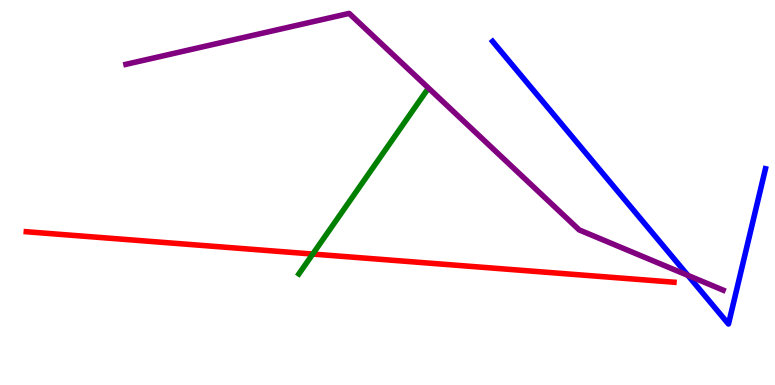[{'lines': ['blue', 'red'], 'intersections': []}, {'lines': ['green', 'red'], 'intersections': [{'x': 4.04, 'y': 3.4}]}, {'lines': ['purple', 'red'], 'intersections': []}, {'lines': ['blue', 'green'], 'intersections': []}, {'lines': ['blue', 'purple'], 'intersections': [{'x': 8.88, 'y': 2.85}]}, {'lines': ['green', 'purple'], 'intersections': []}]